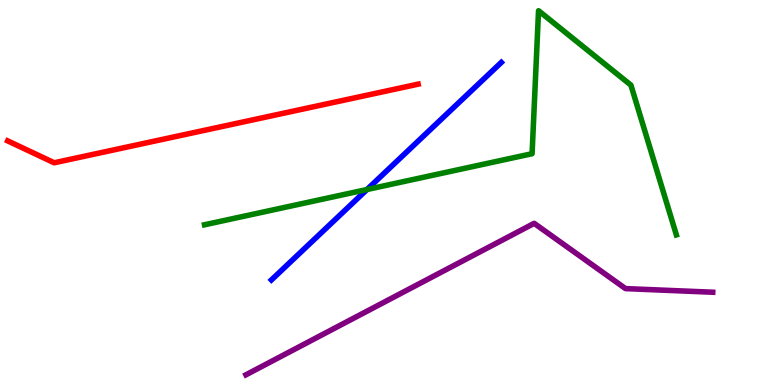[{'lines': ['blue', 'red'], 'intersections': []}, {'lines': ['green', 'red'], 'intersections': []}, {'lines': ['purple', 'red'], 'intersections': []}, {'lines': ['blue', 'green'], 'intersections': [{'x': 4.74, 'y': 5.08}]}, {'lines': ['blue', 'purple'], 'intersections': []}, {'lines': ['green', 'purple'], 'intersections': []}]